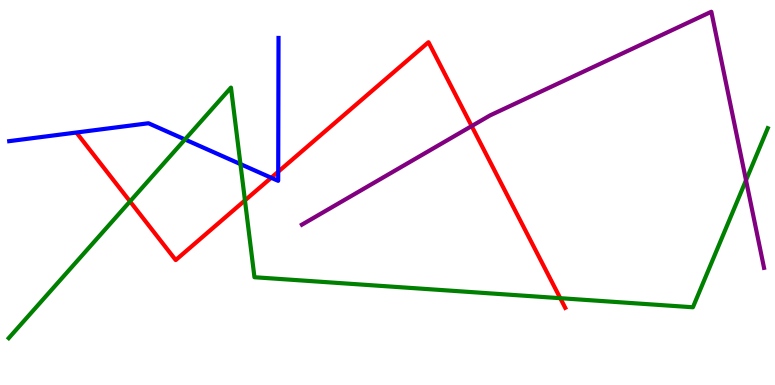[{'lines': ['blue', 'red'], 'intersections': [{'x': 3.5, 'y': 5.38}, {'x': 3.59, 'y': 5.54}]}, {'lines': ['green', 'red'], 'intersections': [{'x': 1.68, 'y': 4.77}, {'x': 3.16, 'y': 4.79}, {'x': 7.23, 'y': 2.25}]}, {'lines': ['purple', 'red'], 'intersections': [{'x': 6.09, 'y': 6.73}]}, {'lines': ['blue', 'green'], 'intersections': [{'x': 2.39, 'y': 6.38}, {'x': 3.1, 'y': 5.74}]}, {'lines': ['blue', 'purple'], 'intersections': []}, {'lines': ['green', 'purple'], 'intersections': [{'x': 9.63, 'y': 5.32}]}]